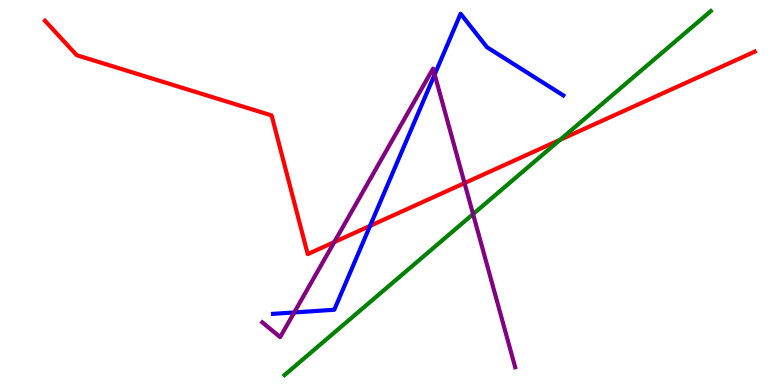[{'lines': ['blue', 'red'], 'intersections': [{'x': 4.78, 'y': 4.13}]}, {'lines': ['green', 'red'], 'intersections': [{'x': 7.23, 'y': 6.37}]}, {'lines': ['purple', 'red'], 'intersections': [{'x': 4.31, 'y': 3.71}, {'x': 5.99, 'y': 5.24}]}, {'lines': ['blue', 'green'], 'intersections': []}, {'lines': ['blue', 'purple'], 'intersections': [{'x': 3.8, 'y': 1.88}, {'x': 5.61, 'y': 8.07}]}, {'lines': ['green', 'purple'], 'intersections': [{'x': 6.1, 'y': 4.44}]}]